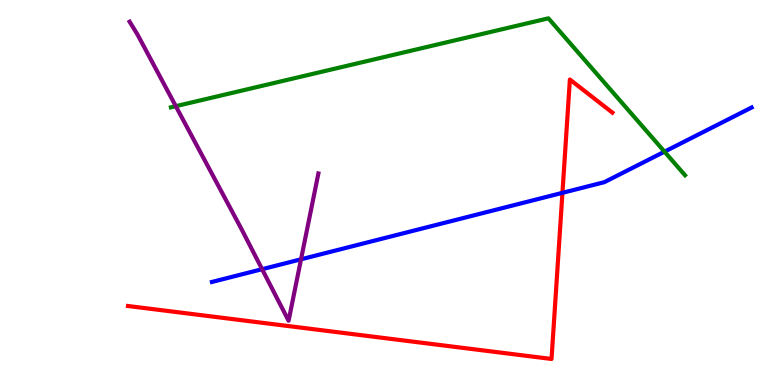[{'lines': ['blue', 'red'], 'intersections': [{'x': 7.26, 'y': 4.99}]}, {'lines': ['green', 'red'], 'intersections': []}, {'lines': ['purple', 'red'], 'intersections': []}, {'lines': ['blue', 'green'], 'intersections': [{'x': 8.57, 'y': 6.06}]}, {'lines': ['blue', 'purple'], 'intersections': [{'x': 3.38, 'y': 3.01}, {'x': 3.88, 'y': 3.26}]}, {'lines': ['green', 'purple'], 'intersections': [{'x': 2.27, 'y': 7.24}]}]